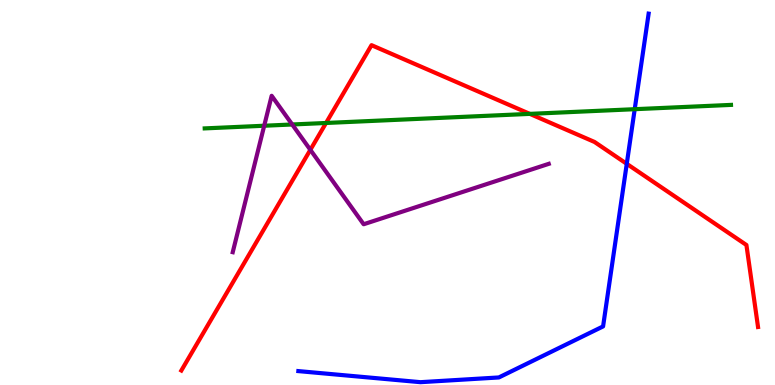[{'lines': ['blue', 'red'], 'intersections': [{'x': 8.09, 'y': 5.74}]}, {'lines': ['green', 'red'], 'intersections': [{'x': 4.21, 'y': 6.81}, {'x': 6.84, 'y': 7.04}]}, {'lines': ['purple', 'red'], 'intersections': [{'x': 4.0, 'y': 6.11}]}, {'lines': ['blue', 'green'], 'intersections': [{'x': 8.19, 'y': 7.16}]}, {'lines': ['blue', 'purple'], 'intersections': []}, {'lines': ['green', 'purple'], 'intersections': [{'x': 3.41, 'y': 6.73}, {'x': 3.77, 'y': 6.77}]}]